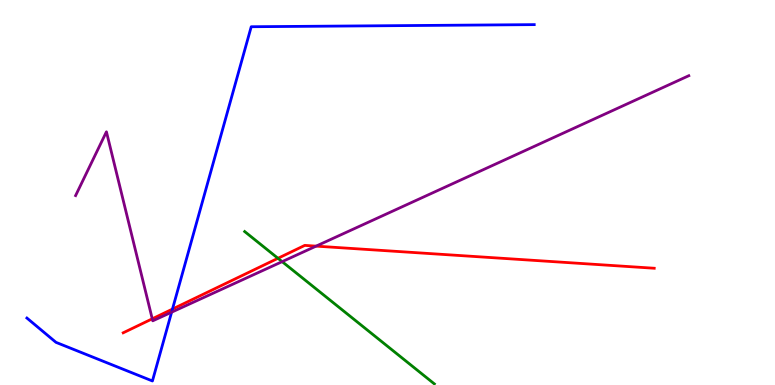[{'lines': ['blue', 'red'], 'intersections': [{'x': 2.23, 'y': 1.97}]}, {'lines': ['green', 'red'], 'intersections': [{'x': 3.59, 'y': 3.29}]}, {'lines': ['purple', 'red'], 'intersections': [{'x': 1.96, 'y': 1.72}, {'x': 4.08, 'y': 3.61}]}, {'lines': ['blue', 'green'], 'intersections': []}, {'lines': ['blue', 'purple'], 'intersections': [{'x': 2.21, 'y': 1.89}]}, {'lines': ['green', 'purple'], 'intersections': [{'x': 3.64, 'y': 3.2}]}]